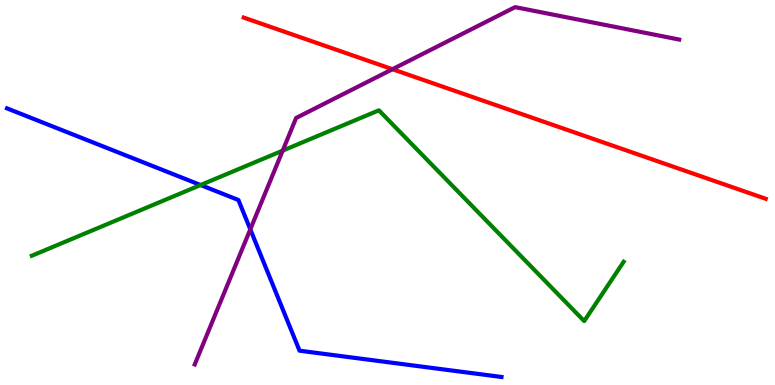[{'lines': ['blue', 'red'], 'intersections': []}, {'lines': ['green', 'red'], 'intersections': []}, {'lines': ['purple', 'red'], 'intersections': [{'x': 5.06, 'y': 8.2}]}, {'lines': ['blue', 'green'], 'intersections': [{'x': 2.59, 'y': 5.19}]}, {'lines': ['blue', 'purple'], 'intersections': [{'x': 3.23, 'y': 4.04}]}, {'lines': ['green', 'purple'], 'intersections': [{'x': 3.65, 'y': 6.09}]}]